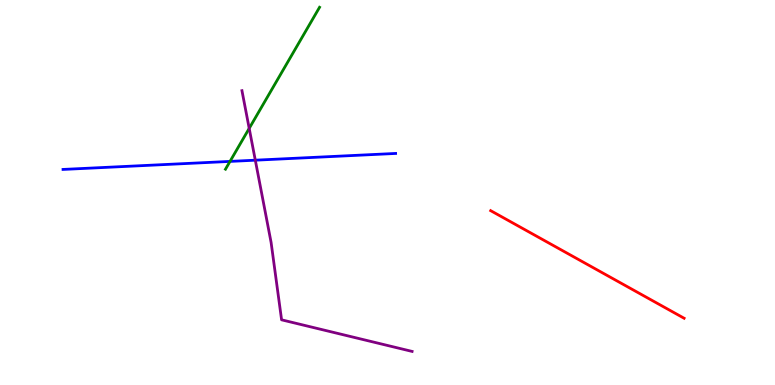[{'lines': ['blue', 'red'], 'intersections': []}, {'lines': ['green', 'red'], 'intersections': []}, {'lines': ['purple', 'red'], 'intersections': []}, {'lines': ['blue', 'green'], 'intersections': [{'x': 2.97, 'y': 5.81}]}, {'lines': ['blue', 'purple'], 'intersections': [{'x': 3.29, 'y': 5.84}]}, {'lines': ['green', 'purple'], 'intersections': [{'x': 3.22, 'y': 6.67}]}]